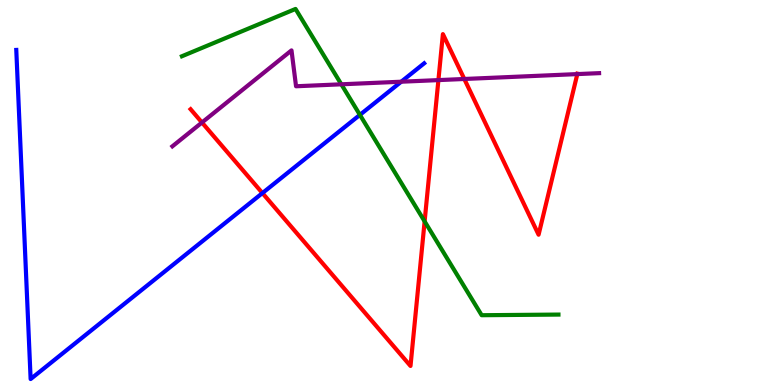[{'lines': ['blue', 'red'], 'intersections': [{'x': 3.39, 'y': 4.98}]}, {'lines': ['green', 'red'], 'intersections': [{'x': 5.48, 'y': 4.25}]}, {'lines': ['purple', 'red'], 'intersections': [{'x': 2.61, 'y': 6.82}, {'x': 5.66, 'y': 7.92}, {'x': 5.99, 'y': 7.95}, {'x': 7.45, 'y': 8.08}]}, {'lines': ['blue', 'green'], 'intersections': [{'x': 4.64, 'y': 7.02}]}, {'lines': ['blue', 'purple'], 'intersections': [{'x': 5.18, 'y': 7.88}]}, {'lines': ['green', 'purple'], 'intersections': [{'x': 4.4, 'y': 7.81}]}]